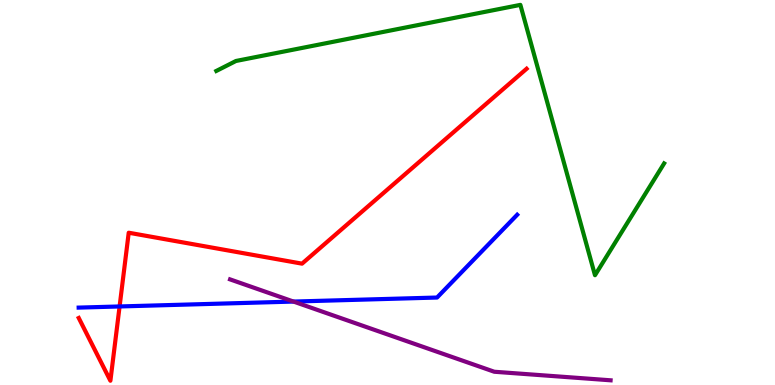[{'lines': ['blue', 'red'], 'intersections': [{'x': 1.54, 'y': 2.04}]}, {'lines': ['green', 'red'], 'intersections': []}, {'lines': ['purple', 'red'], 'intersections': []}, {'lines': ['blue', 'green'], 'intersections': []}, {'lines': ['blue', 'purple'], 'intersections': [{'x': 3.79, 'y': 2.17}]}, {'lines': ['green', 'purple'], 'intersections': []}]